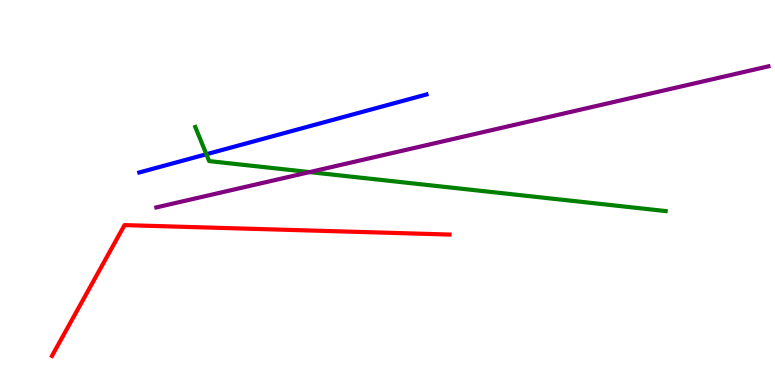[{'lines': ['blue', 'red'], 'intersections': []}, {'lines': ['green', 'red'], 'intersections': []}, {'lines': ['purple', 'red'], 'intersections': []}, {'lines': ['blue', 'green'], 'intersections': [{'x': 2.66, 'y': 5.99}]}, {'lines': ['blue', 'purple'], 'intersections': []}, {'lines': ['green', 'purple'], 'intersections': [{'x': 3.99, 'y': 5.53}]}]